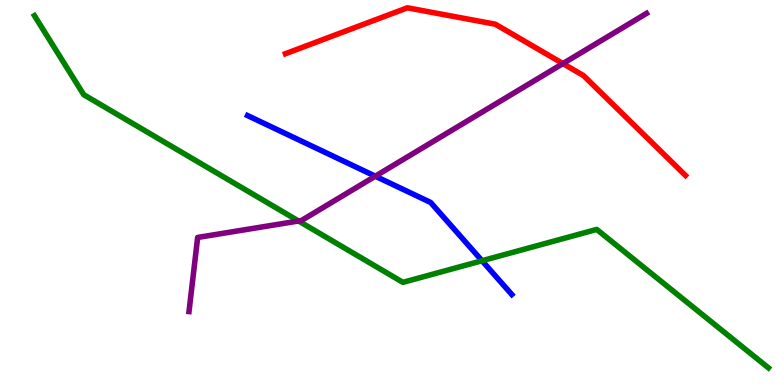[{'lines': ['blue', 'red'], 'intersections': []}, {'lines': ['green', 'red'], 'intersections': []}, {'lines': ['purple', 'red'], 'intersections': [{'x': 7.26, 'y': 8.35}]}, {'lines': ['blue', 'green'], 'intersections': [{'x': 6.22, 'y': 3.23}]}, {'lines': ['blue', 'purple'], 'intersections': [{'x': 4.84, 'y': 5.42}]}, {'lines': ['green', 'purple'], 'intersections': [{'x': 3.85, 'y': 4.26}]}]